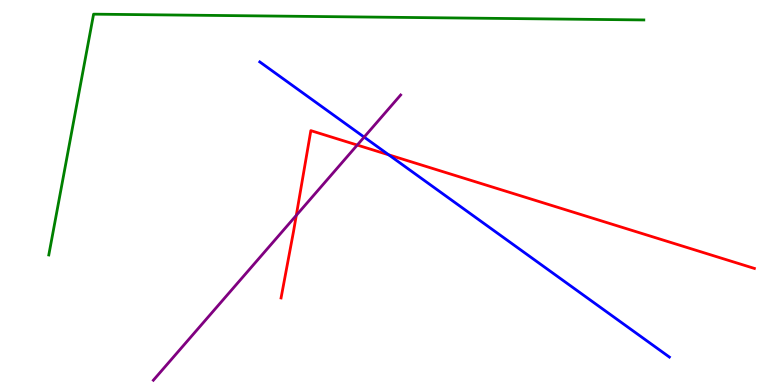[{'lines': ['blue', 'red'], 'intersections': [{'x': 5.02, 'y': 5.98}]}, {'lines': ['green', 'red'], 'intersections': []}, {'lines': ['purple', 'red'], 'intersections': [{'x': 3.82, 'y': 4.41}, {'x': 4.61, 'y': 6.23}]}, {'lines': ['blue', 'green'], 'intersections': []}, {'lines': ['blue', 'purple'], 'intersections': [{'x': 4.7, 'y': 6.44}]}, {'lines': ['green', 'purple'], 'intersections': []}]